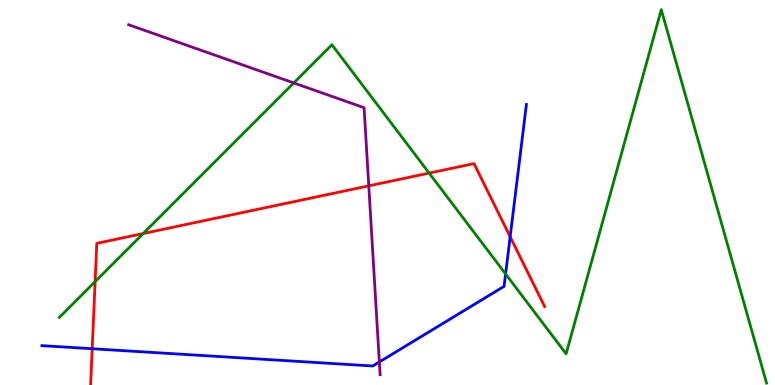[{'lines': ['blue', 'red'], 'intersections': [{'x': 1.19, 'y': 0.942}, {'x': 6.58, 'y': 3.85}]}, {'lines': ['green', 'red'], 'intersections': [{'x': 1.23, 'y': 2.68}, {'x': 1.85, 'y': 3.93}, {'x': 5.54, 'y': 5.5}]}, {'lines': ['purple', 'red'], 'intersections': [{'x': 4.76, 'y': 5.17}]}, {'lines': ['blue', 'green'], 'intersections': [{'x': 6.52, 'y': 2.88}]}, {'lines': ['blue', 'purple'], 'intersections': [{'x': 4.89, 'y': 0.598}]}, {'lines': ['green', 'purple'], 'intersections': [{'x': 3.79, 'y': 7.85}]}]